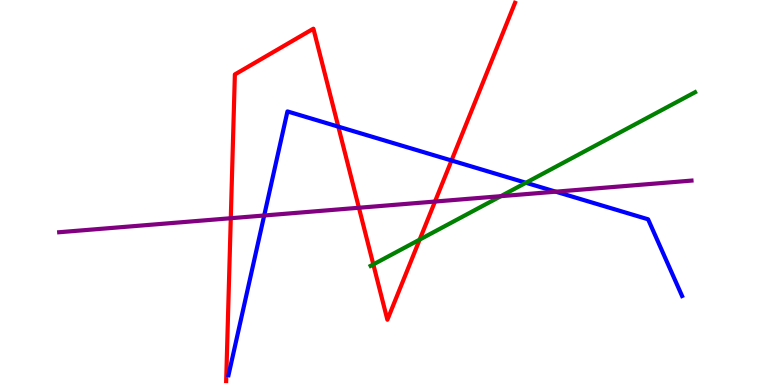[{'lines': ['blue', 'red'], 'intersections': [{'x': 4.37, 'y': 6.71}, {'x': 5.83, 'y': 5.83}]}, {'lines': ['green', 'red'], 'intersections': [{'x': 4.82, 'y': 3.13}, {'x': 5.42, 'y': 3.78}]}, {'lines': ['purple', 'red'], 'intersections': [{'x': 2.98, 'y': 4.33}, {'x': 4.63, 'y': 4.6}, {'x': 5.61, 'y': 4.77}]}, {'lines': ['blue', 'green'], 'intersections': [{'x': 6.79, 'y': 5.25}]}, {'lines': ['blue', 'purple'], 'intersections': [{'x': 3.41, 'y': 4.4}, {'x': 7.17, 'y': 5.02}]}, {'lines': ['green', 'purple'], 'intersections': [{'x': 6.46, 'y': 4.9}]}]